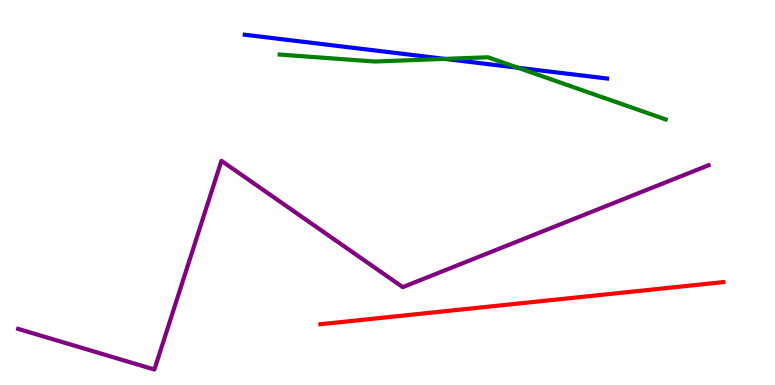[{'lines': ['blue', 'red'], 'intersections': []}, {'lines': ['green', 'red'], 'intersections': []}, {'lines': ['purple', 'red'], 'intersections': []}, {'lines': ['blue', 'green'], 'intersections': [{'x': 5.74, 'y': 8.47}, {'x': 6.68, 'y': 8.24}]}, {'lines': ['blue', 'purple'], 'intersections': []}, {'lines': ['green', 'purple'], 'intersections': []}]